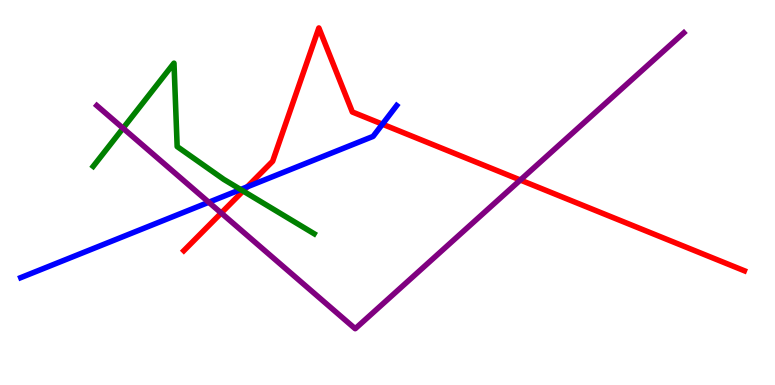[{'lines': ['blue', 'red'], 'intersections': [{'x': 3.19, 'y': 5.15}, {'x': 4.93, 'y': 6.77}]}, {'lines': ['green', 'red'], 'intersections': [{'x': 3.14, 'y': 5.04}]}, {'lines': ['purple', 'red'], 'intersections': [{'x': 2.85, 'y': 4.47}, {'x': 6.71, 'y': 5.32}]}, {'lines': ['blue', 'green'], 'intersections': [{'x': 3.1, 'y': 5.08}]}, {'lines': ['blue', 'purple'], 'intersections': [{'x': 2.69, 'y': 4.75}]}, {'lines': ['green', 'purple'], 'intersections': [{'x': 1.59, 'y': 6.67}]}]